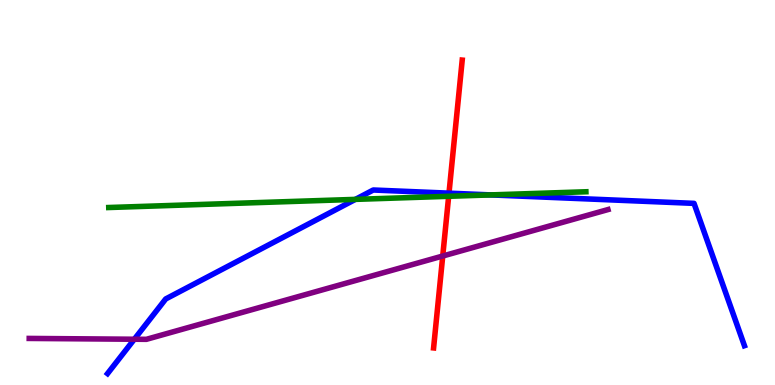[{'lines': ['blue', 'red'], 'intersections': [{'x': 5.79, 'y': 4.98}]}, {'lines': ['green', 'red'], 'intersections': [{'x': 5.79, 'y': 4.9}]}, {'lines': ['purple', 'red'], 'intersections': [{'x': 5.71, 'y': 3.35}]}, {'lines': ['blue', 'green'], 'intersections': [{'x': 4.59, 'y': 4.82}, {'x': 6.33, 'y': 4.94}]}, {'lines': ['blue', 'purple'], 'intersections': [{'x': 1.73, 'y': 1.19}]}, {'lines': ['green', 'purple'], 'intersections': []}]